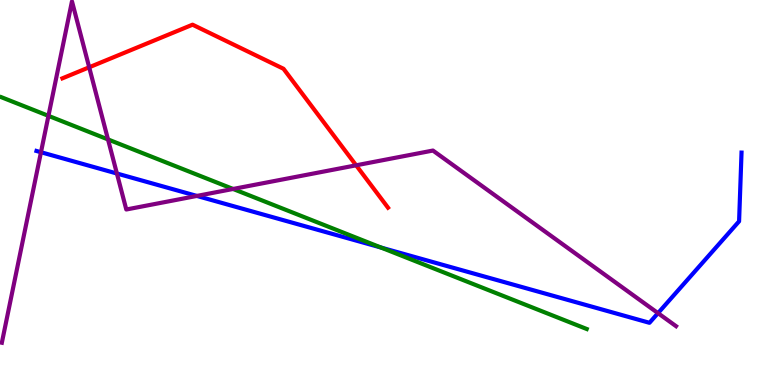[{'lines': ['blue', 'red'], 'intersections': []}, {'lines': ['green', 'red'], 'intersections': []}, {'lines': ['purple', 'red'], 'intersections': [{'x': 1.15, 'y': 8.25}, {'x': 4.6, 'y': 5.71}]}, {'lines': ['blue', 'green'], 'intersections': [{'x': 4.92, 'y': 3.57}]}, {'lines': ['blue', 'purple'], 'intersections': [{'x': 0.529, 'y': 6.05}, {'x': 1.51, 'y': 5.49}, {'x': 2.54, 'y': 4.91}, {'x': 8.49, 'y': 1.87}]}, {'lines': ['green', 'purple'], 'intersections': [{'x': 0.625, 'y': 6.99}, {'x': 1.39, 'y': 6.38}, {'x': 3.01, 'y': 5.09}]}]